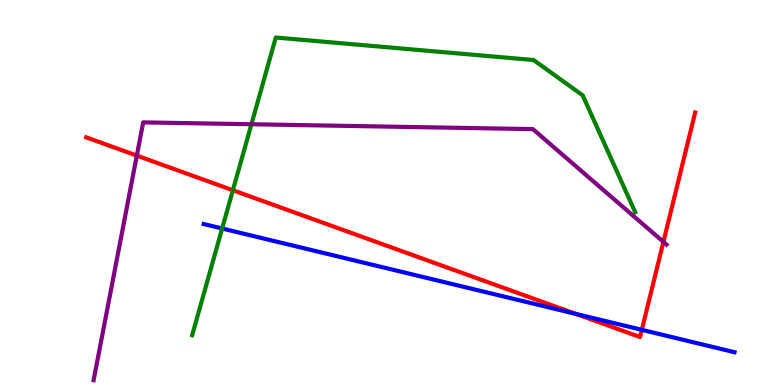[{'lines': ['blue', 'red'], 'intersections': [{'x': 7.43, 'y': 1.85}, {'x': 8.28, 'y': 1.43}]}, {'lines': ['green', 'red'], 'intersections': [{'x': 3.01, 'y': 5.06}]}, {'lines': ['purple', 'red'], 'intersections': [{'x': 1.77, 'y': 5.96}, {'x': 8.56, 'y': 3.72}]}, {'lines': ['blue', 'green'], 'intersections': [{'x': 2.87, 'y': 4.07}]}, {'lines': ['blue', 'purple'], 'intersections': []}, {'lines': ['green', 'purple'], 'intersections': [{'x': 3.24, 'y': 6.77}]}]